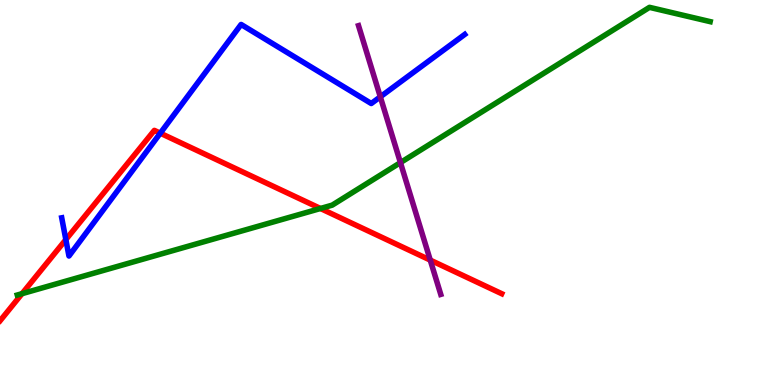[{'lines': ['blue', 'red'], 'intersections': [{'x': 0.85, 'y': 3.78}, {'x': 2.07, 'y': 6.54}]}, {'lines': ['green', 'red'], 'intersections': [{'x': 0.284, 'y': 2.37}, {'x': 4.14, 'y': 4.58}]}, {'lines': ['purple', 'red'], 'intersections': [{'x': 5.55, 'y': 3.24}]}, {'lines': ['blue', 'green'], 'intersections': []}, {'lines': ['blue', 'purple'], 'intersections': [{'x': 4.91, 'y': 7.49}]}, {'lines': ['green', 'purple'], 'intersections': [{'x': 5.17, 'y': 5.78}]}]